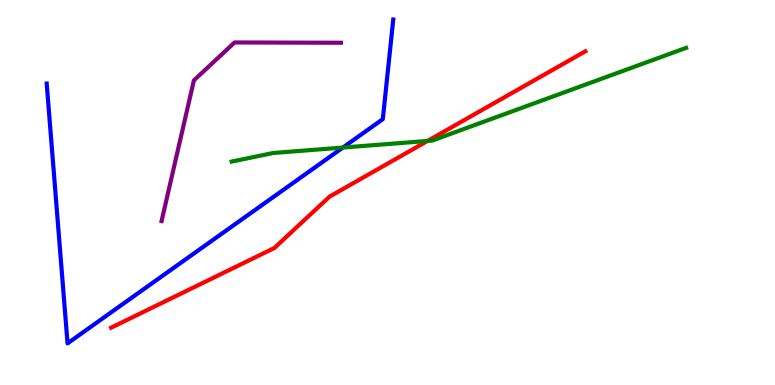[{'lines': ['blue', 'red'], 'intersections': []}, {'lines': ['green', 'red'], 'intersections': [{'x': 5.52, 'y': 6.34}]}, {'lines': ['purple', 'red'], 'intersections': []}, {'lines': ['blue', 'green'], 'intersections': [{'x': 4.42, 'y': 6.17}]}, {'lines': ['blue', 'purple'], 'intersections': []}, {'lines': ['green', 'purple'], 'intersections': []}]